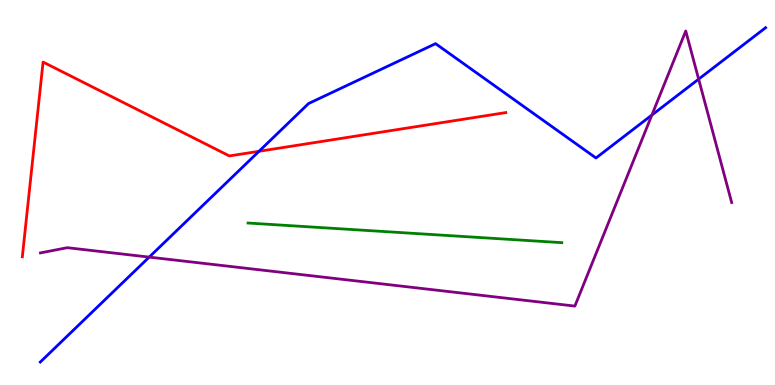[{'lines': ['blue', 'red'], 'intersections': [{'x': 3.34, 'y': 6.07}]}, {'lines': ['green', 'red'], 'intersections': []}, {'lines': ['purple', 'red'], 'intersections': []}, {'lines': ['blue', 'green'], 'intersections': []}, {'lines': ['blue', 'purple'], 'intersections': [{'x': 1.93, 'y': 3.32}, {'x': 8.41, 'y': 7.01}, {'x': 9.01, 'y': 7.94}]}, {'lines': ['green', 'purple'], 'intersections': []}]